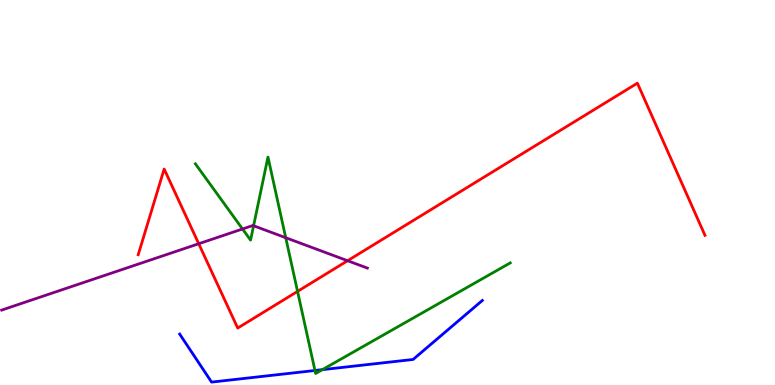[{'lines': ['blue', 'red'], 'intersections': []}, {'lines': ['green', 'red'], 'intersections': [{'x': 3.84, 'y': 2.43}]}, {'lines': ['purple', 'red'], 'intersections': [{'x': 2.56, 'y': 3.67}, {'x': 4.49, 'y': 3.23}]}, {'lines': ['blue', 'green'], 'intersections': [{'x': 4.06, 'y': 0.377}, {'x': 4.16, 'y': 0.399}]}, {'lines': ['blue', 'purple'], 'intersections': []}, {'lines': ['green', 'purple'], 'intersections': [{'x': 3.13, 'y': 4.05}, {'x': 3.27, 'y': 4.14}, {'x': 3.69, 'y': 3.83}]}]